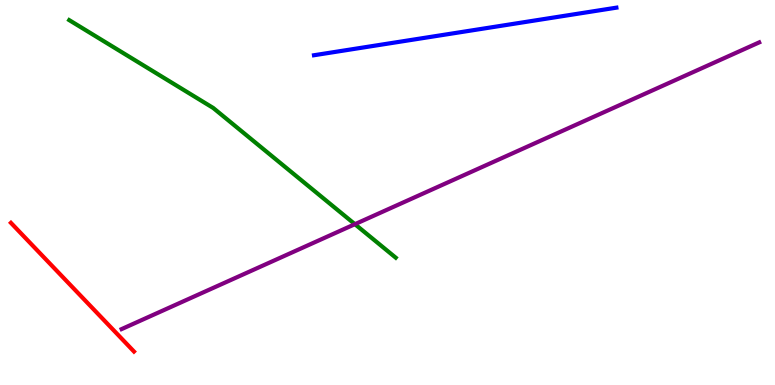[{'lines': ['blue', 'red'], 'intersections': []}, {'lines': ['green', 'red'], 'intersections': []}, {'lines': ['purple', 'red'], 'intersections': []}, {'lines': ['blue', 'green'], 'intersections': []}, {'lines': ['blue', 'purple'], 'intersections': []}, {'lines': ['green', 'purple'], 'intersections': [{'x': 4.58, 'y': 4.18}]}]